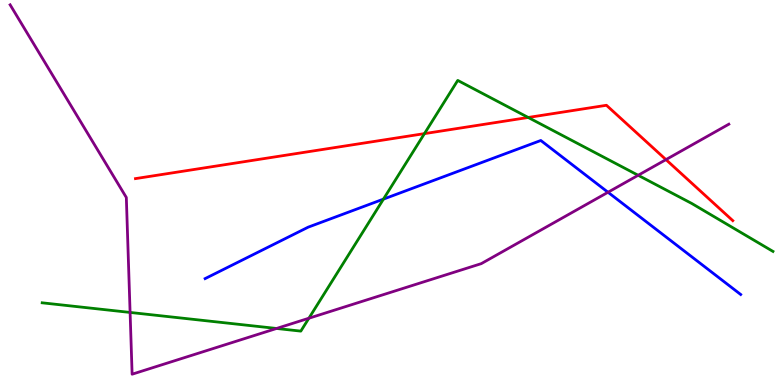[{'lines': ['blue', 'red'], 'intersections': []}, {'lines': ['green', 'red'], 'intersections': [{'x': 5.48, 'y': 6.53}, {'x': 6.82, 'y': 6.95}]}, {'lines': ['purple', 'red'], 'intersections': [{'x': 8.59, 'y': 5.85}]}, {'lines': ['blue', 'green'], 'intersections': [{'x': 4.95, 'y': 4.83}]}, {'lines': ['blue', 'purple'], 'intersections': [{'x': 7.85, 'y': 5.01}]}, {'lines': ['green', 'purple'], 'intersections': [{'x': 1.68, 'y': 1.88}, {'x': 3.57, 'y': 1.47}, {'x': 3.99, 'y': 1.73}, {'x': 8.23, 'y': 5.45}]}]